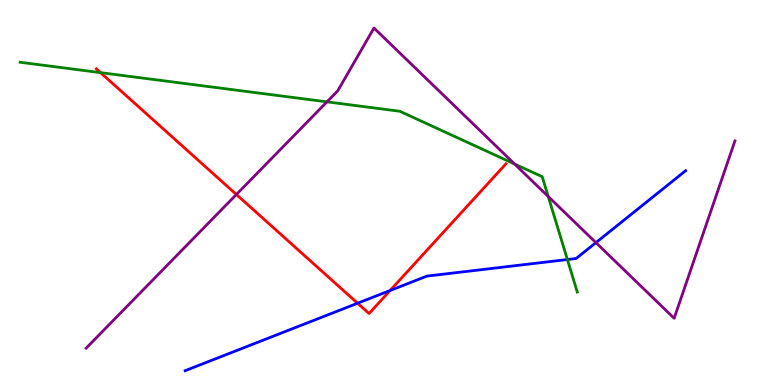[{'lines': ['blue', 'red'], 'intersections': [{'x': 4.61, 'y': 2.12}, {'x': 5.03, 'y': 2.45}]}, {'lines': ['green', 'red'], 'intersections': [{'x': 1.3, 'y': 8.11}]}, {'lines': ['purple', 'red'], 'intersections': [{'x': 3.05, 'y': 4.95}]}, {'lines': ['blue', 'green'], 'intersections': [{'x': 7.32, 'y': 3.26}]}, {'lines': ['blue', 'purple'], 'intersections': [{'x': 7.69, 'y': 3.7}]}, {'lines': ['green', 'purple'], 'intersections': [{'x': 4.22, 'y': 7.35}, {'x': 6.64, 'y': 5.74}, {'x': 7.07, 'y': 4.9}]}]